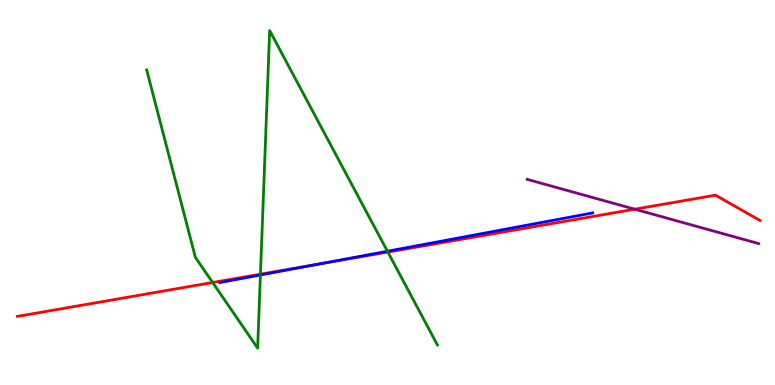[{'lines': ['blue', 'red'], 'intersections': [{'x': 4.12, 'y': 3.14}]}, {'lines': ['green', 'red'], 'intersections': [{'x': 2.74, 'y': 2.66}, {'x': 3.36, 'y': 2.88}, {'x': 5.0, 'y': 3.45}]}, {'lines': ['purple', 'red'], 'intersections': [{'x': 8.19, 'y': 4.57}]}, {'lines': ['blue', 'green'], 'intersections': [{'x': 3.36, 'y': 2.86}, {'x': 5.0, 'y': 3.47}]}, {'lines': ['blue', 'purple'], 'intersections': []}, {'lines': ['green', 'purple'], 'intersections': []}]